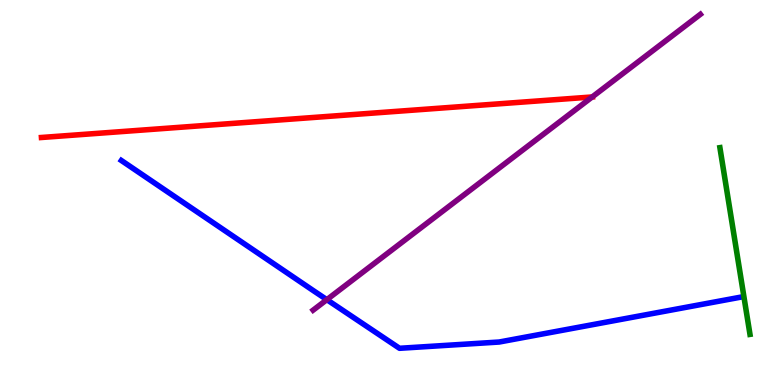[{'lines': ['blue', 'red'], 'intersections': []}, {'lines': ['green', 'red'], 'intersections': []}, {'lines': ['purple', 'red'], 'intersections': [{'x': 7.64, 'y': 7.48}]}, {'lines': ['blue', 'green'], 'intersections': []}, {'lines': ['blue', 'purple'], 'intersections': [{'x': 4.22, 'y': 2.22}]}, {'lines': ['green', 'purple'], 'intersections': []}]